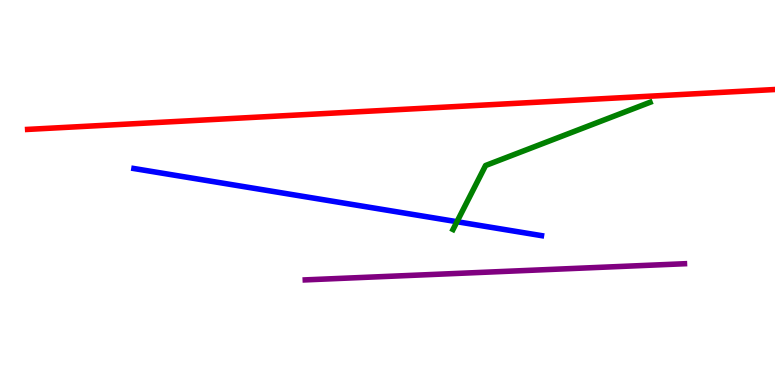[{'lines': ['blue', 'red'], 'intersections': []}, {'lines': ['green', 'red'], 'intersections': []}, {'lines': ['purple', 'red'], 'intersections': []}, {'lines': ['blue', 'green'], 'intersections': [{'x': 5.9, 'y': 4.24}]}, {'lines': ['blue', 'purple'], 'intersections': []}, {'lines': ['green', 'purple'], 'intersections': []}]